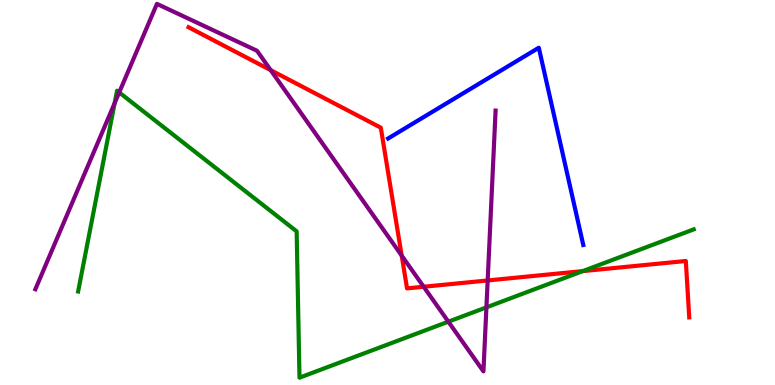[{'lines': ['blue', 'red'], 'intersections': []}, {'lines': ['green', 'red'], 'intersections': [{'x': 7.52, 'y': 2.96}]}, {'lines': ['purple', 'red'], 'intersections': [{'x': 3.49, 'y': 8.18}, {'x': 5.18, 'y': 3.36}, {'x': 5.47, 'y': 2.55}, {'x': 6.29, 'y': 2.72}]}, {'lines': ['blue', 'green'], 'intersections': []}, {'lines': ['blue', 'purple'], 'intersections': []}, {'lines': ['green', 'purple'], 'intersections': [{'x': 1.48, 'y': 7.32}, {'x': 1.54, 'y': 7.6}, {'x': 5.79, 'y': 1.64}, {'x': 6.28, 'y': 2.02}]}]